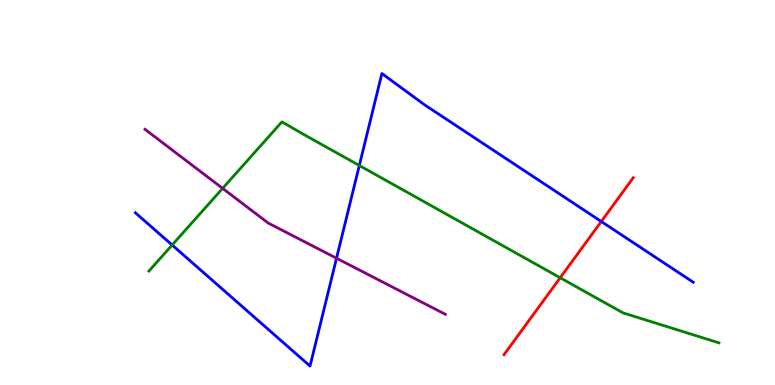[{'lines': ['blue', 'red'], 'intersections': [{'x': 7.76, 'y': 4.25}]}, {'lines': ['green', 'red'], 'intersections': [{'x': 7.23, 'y': 2.79}]}, {'lines': ['purple', 'red'], 'intersections': []}, {'lines': ['blue', 'green'], 'intersections': [{'x': 2.22, 'y': 3.64}, {'x': 4.64, 'y': 5.7}]}, {'lines': ['blue', 'purple'], 'intersections': [{'x': 4.34, 'y': 3.29}]}, {'lines': ['green', 'purple'], 'intersections': [{'x': 2.87, 'y': 5.11}]}]